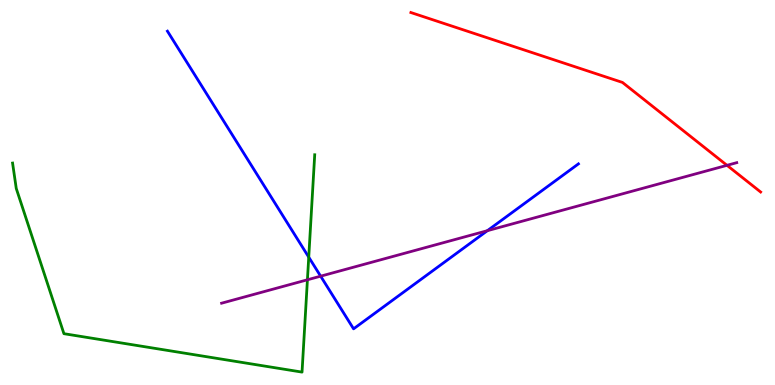[{'lines': ['blue', 'red'], 'intersections': []}, {'lines': ['green', 'red'], 'intersections': []}, {'lines': ['purple', 'red'], 'intersections': [{'x': 9.38, 'y': 5.71}]}, {'lines': ['blue', 'green'], 'intersections': [{'x': 3.98, 'y': 3.32}]}, {'lines': ['blue', 'purple'], 'intersections': [{'x': 4.14, 'y': 2.83}, {'x': 6.29, 'y': 4.01}]}, {'lines': ['green', 'purple'], 'intersections': [{'x': 3.97, 'y': 2.73}]}]